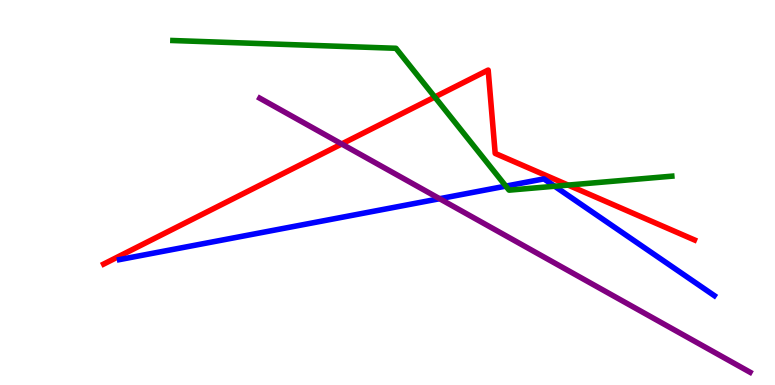[{'lines': ['blue', 'red'], 'intersections': []}, {'lines': ['green', 'red'], 'intersections': [{'x': 5.61, 'y': 7.48}, {'x': 7.33, 'y': 5.19}]}, {'lines': ['purple', 'red'], 'intersections': [{'x': 4.41, 'y': 6.26}]}, {'lines': ['blue', 'green'], 'intersections': [{'x': 6.53, 'y': 5.17}, {'x': 7.16, 'y': 5.16}]}, {'lines': ['blue', 'purple'], 'intersections': [{'x': 5.67, 'y': 4.84}]}, {'lines': ['green', 'purple'], 'intersections': []}]